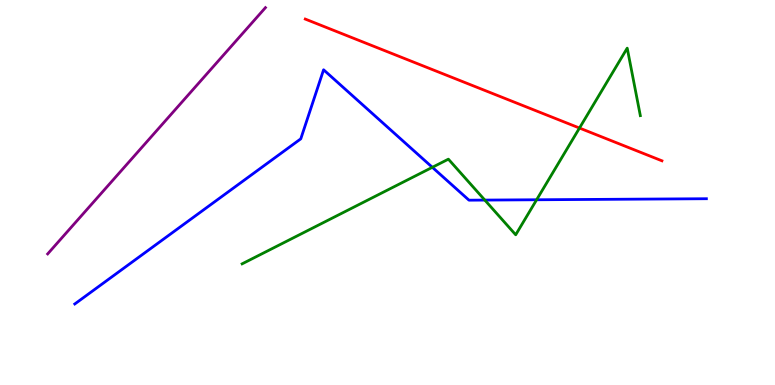[{'lines': ['blue', 'red'], 'intersections': []}, {'lines': ['green', 'red'], 'intersections': [{'x': 7.48, 'y': 6.67}]}, {'lines': ['purple', 'red'], 'intersections': []}, {'lines': ['blue', 'green'], 'intersections': [{'x': 5.58, 'y': 5.65}, {'x': 6.26, 'y': 4.8}, {'x': 6.92, 'y': 4.81}]}, {'lines': ['blue', 'purple'], 'intersections': []}, {'lines': ['green', 'purple'], 'intersections': []}]